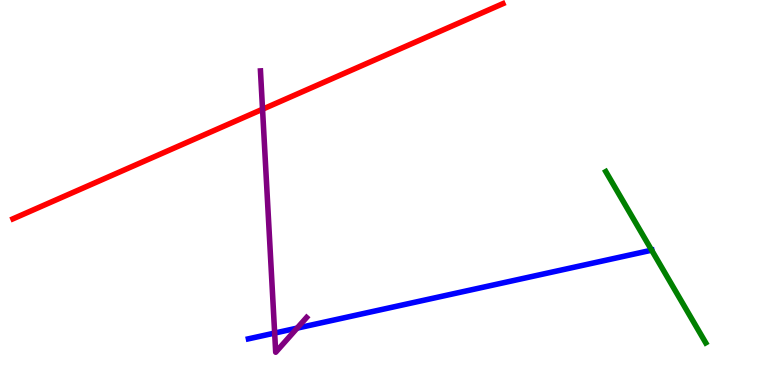[{'lines': ['blue', 'red'], 'intersections': []}, {'lines': ['green', 'red'], 'intersections': []}, {'lines': ['purple', 'red'], 'intersections': [{'x': 3.39, 'y': 7.16}]}, {'lines': ['blue', 'green'], 'intersections': [{'x': 8.41, 'y': 3.5}]}, {'lines': ['blue', 'purple'], 'intersections': [{'x': 3.54, 'y': 1.35}, {'x': 3.83, 'y': 1.48}]}, {'lines': ['green', 'purple'], 'intersections': []}]